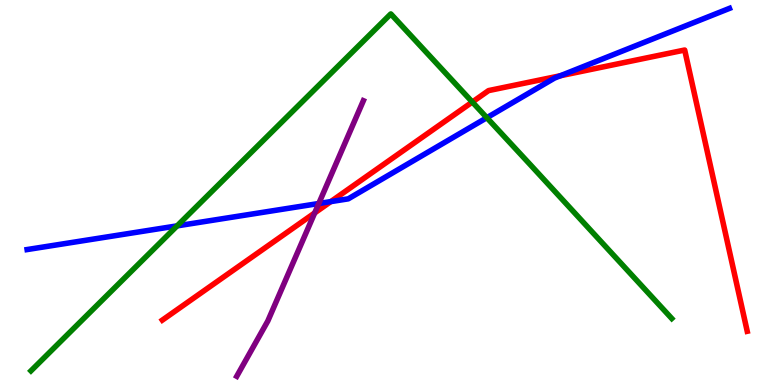[{'lines': ['blue', 'red'], 'intersections': [{'x': 4.27, 'y': 4.76}, {'x': 7.23, 'y': 8.03}]}, {'lines': ['green', 'red'], 'intersections': [{'x': 6.09, 'y': 7.35}]}, {'lines': ['purple', 'red'], 'intersections': [{'x': 4.06, 'y': 4.47}]}, {'lines': ['blue', 'green'], 'intersections': [{'x': 2.29, 'y': 4.13}, {'x': 6.28, 'y': 6.94}]}, {'lines': ['blue', 'purple'], 'intersections': [{'x': 4.11, 'y': 4.71}]}, {'lines': ['green', 'purple'], 'intersections': []}]